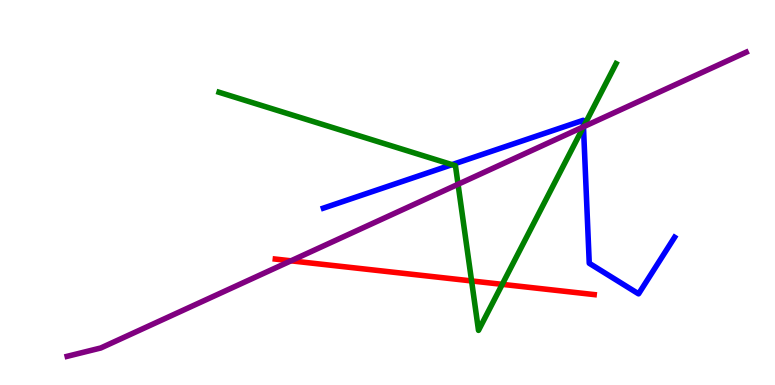[{'lines': ['blue', 'red'], 'intersections': []}, {'lines': ['green', 'red'], 'intersections': [{'x': 6.08, 'y': 2.7}, {'x': 6.48, 'y': 2.61}]}, {'lines': ['purple', 'red'], 'intersections': [{'x': 3.75, 'y': 3.23}]}, {'lines': ['blue', 'green'], 'intersections': [{'x': 5.83, 'y': 5.72}, {'x': 7.53, 'y': 6.71}]}, {'lines': ['blue', 'purple'], 'intersections': [{'x': 7.53, 'y': 6.71}]}, {'lines': ['green', 'purple'], 'intersections': [{'x': 5.91, 'y': 5.21}, {'x': 7.53, 'y': 6.71}]}]